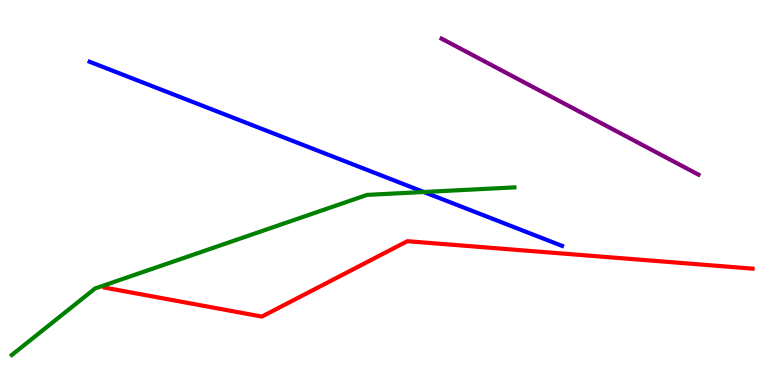[{'lines': ['blue', 'red'], 'intersections': []}, {'lines': ['green', 'red'], 'intersections': []}, {'lines': ['purple', 'red'], 'intersections': []}, {'lines': ['blue', 'green'], 'intersections': [{'x': 5.47, 'y': 5.01}]}, {'lines': ['blue', 'purple'], 'intersections': []}, {'lines': ['green', 'purple'], 'intersections': []}]